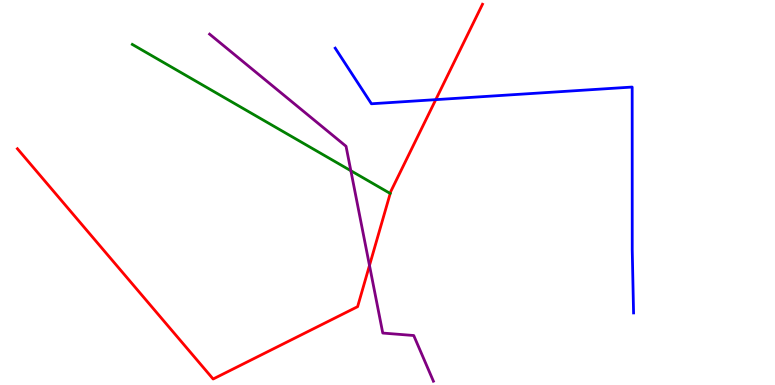[{'lines': ['blue', 'red'], 'intersections': [{'x': 5.62, 'y': 7.41}]}, {'lines': ['green', 'red'], 'intersections': []}, {'lines': ['purple', 'red'], 'intersections': [{'x': 4.77, 'y': 3.11}]}, {'lines': ['blue', 'green'], 'intersections': []}, {'lines': ['blue', 'purple'], 'intersections': []}, {'lines': ['green', 'purple'], 'intersections': [{'x': 4.53, 'y': 5.57}]}]